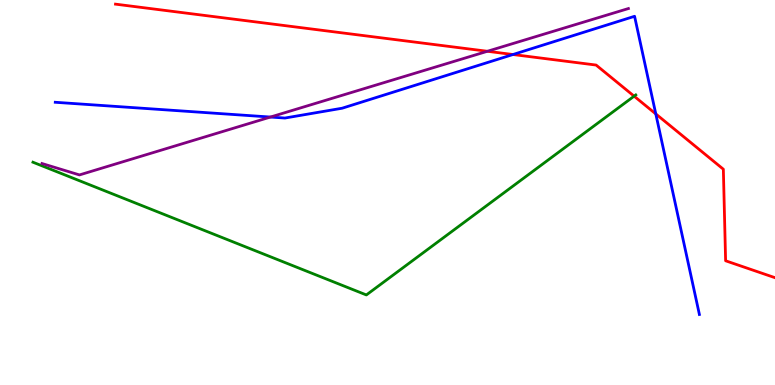[{'lines': ['blue', 'red'], 'intersections': [{'x': 6.62, 'y': 8.58}, {'x': 8.46, 'y': 7.04}]}, {'lines': ['green', 'red'], 'intersections': [{'x': 8.18, 'y': 7.5}]}, {'lines': ['purple', 'red'], 'intersections': [{'x': 6.29, 'y': 8.67}]}, {'lines': ['blue', 'green'], 'intersections': []}, {'lines': ['blue', 'purple'], 'intersections': [{'x': 3.49, 'y': 6.96}]}, {'lines': ['green', 'purple'], 'intersections': []}]